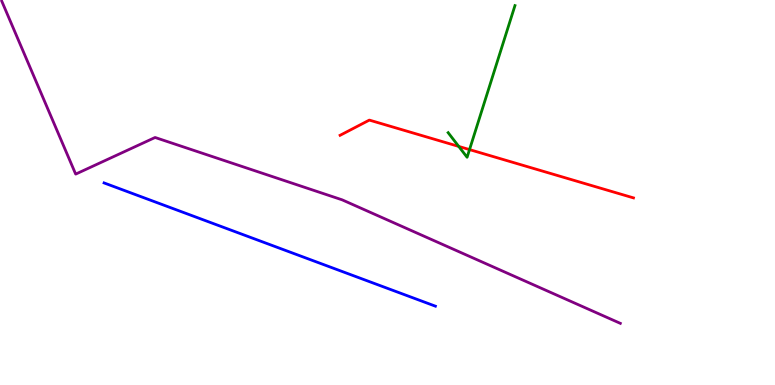[{'lines': ['blue', 'red'], 'intersections': []}, {'lines': ['green', 'red'], 'intersections': [{'x': 5.92, 'y': 6.2}, {'x': 6.06, 'y': 6.11}]}, {'lines': ['purple', 'red'], 'intersections': []}, {'lines': ['blue', 'green'], 'intersections': []}, {'lines': ['blue', 'purple'], 'intersections': []}, {'lines': ['green', 'purple'], 'intersections': []}]